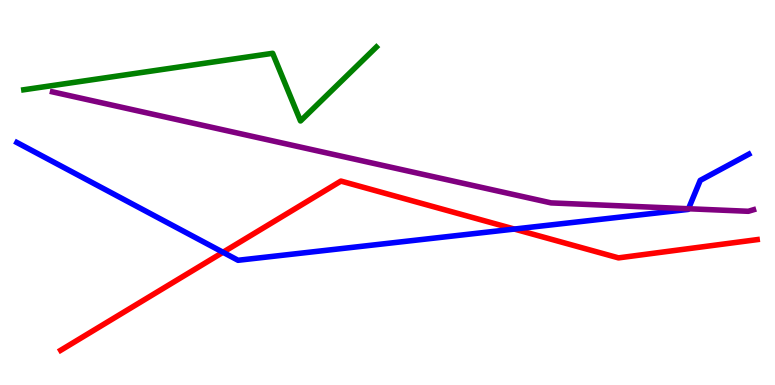[{'lines': ['blue', 'red'], 'intersections': [{'x': 2.88, 'y': 3.45}, {'x': 6.64, 'y': 4.05}]}, {'lines': ['green', 'red'], 'intersections': []}, {'lines': ['purple', 'red'], 'intersections': []}, {'lines': ['blue', 'green'], 'intersections': []}, {'lines': ['blue', 'purple'], 'intersections': [{'x': 8.88, 'y': 4.58}]}, {'lines': ['green', 'purple'], 'intersections': []}]